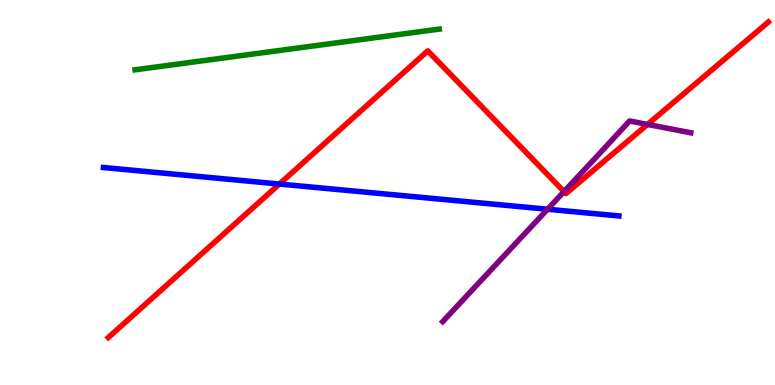[{'lines': ['blue', 'red'], 'intersections': [{'x': 3.61, 'y': 5.22}]}, {'lines': ['green', 'red'], 'intersections': []}, {'lines': ['purple', 'red'], 'intersections': [{'x': 7.28, 'y': 5.02}, {'x': 8.36, 'y': 6.77}]}, {'lines': ['blue', 'green'], 'intersections': []}, {'lines': ['blue', 'purple'], 'intersections': [{'x': 7.07, 'y': 4.57}]}, {'lines': ['green', 'purple'], 'intersections': []}]